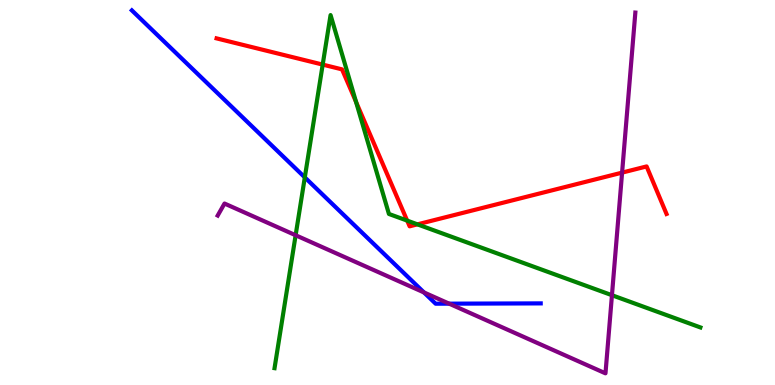[{'lines': ['blue', 'red'], 'intersections': []}, {'lines': ['green', 'red'], 'intersections': [{'x': 4.16, 'y': 8.32}, {'x': 4.59, 'y': 7.35}, {'x': 5.25, 'y': 4.27}, {'x': 5.39, 'y': 4.17}]}, {'lines': ['purple', 'red'], 'intersections': [{'x': 8.03, 'y': 5.52}]}, {'lines': ['blue', 'green'], 'intersections': [{'x': 3.93, 'y': 5.39}]}, {'lines': ['blue', 'purple'], 'intersections': [{'x': 5.47, 'y': 2.4}, {'x': 5.8, 'y': 2.11}]}, {'lines': ['green', 'purple'], 'intersections': [{'x': 3.81, 'y': 3.89}, {'x': 7.9, 'y': 2.33}]}]